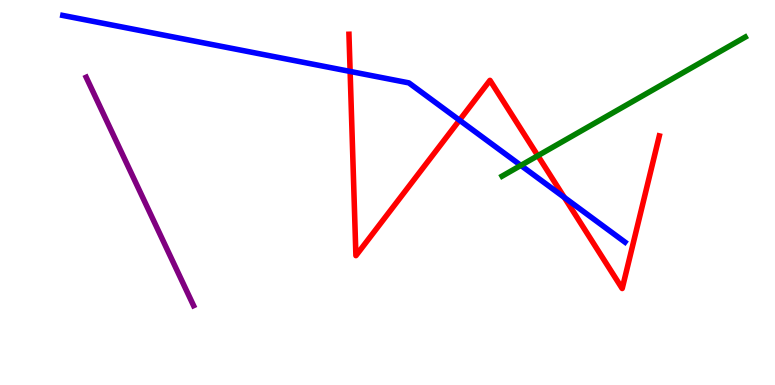[{'lines': ['blue', 'red'], 'intersections': [{'x': 4.52, 'y': 8.14}, {'x': 5.93, 'y': 6.88}, {'x': 7.28, 'y': 4.87}]}, {'lines': ['green', 'red'], 'intersections': [{'x': 6.94, 'y': 5.96}]}, {'lines': ['purple', 'red'], 'intersections': []}, {'lines': ['blue', 'green'], 'intersections': [{'x': 6.72, 'y': 5.7}]}, {'lines': ['blue', 'purple'], 'intersections': []}, {'lines': ['green', 'purple'], 'intersections': []}]